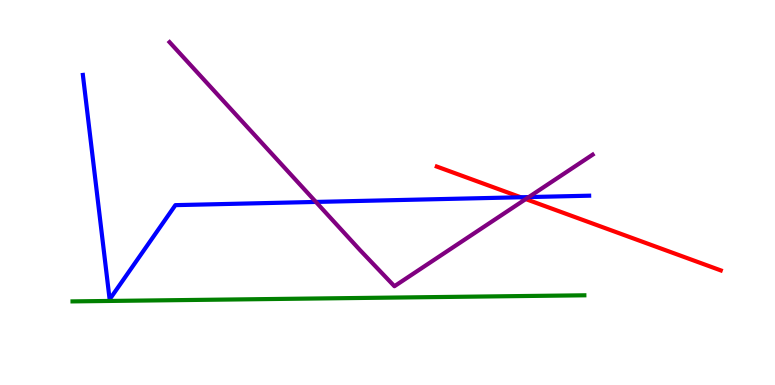[{'lines': ['blue', 'red'], 'intersections': [{'x': 6.72, 'y': 4.88}]}, {'lines': ['green', 'red'], 'intersections': []}, {'lines': ['purple', 'red'], 'intersections': [{'x': 6.78, 'y': 4.83}]}, {'lines': ['blue', 'green'], 'intersections': []}, {'lines': ['blue', 'purple'], 'intersections': [{'x': 4.08, 'y': 4.75}, {'x': 6.82, 'y': 4.88}]}, {'lines': ['green', 'purple'], 'intersections': []}]